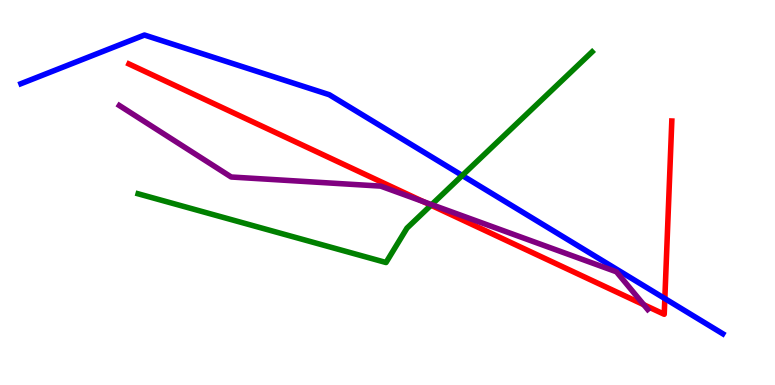[{'lines': ['blue', 'red'], 'intersections': [{'x': 8.58, 'y': 2.25}]}, {'lines': ['green', 'red'], 'intersections': [{'x': 5.56, 'y': 4.67}]}, {'lines': ['purple', 'red'], 'intersections': [{'x': 5.46, 'y': 4.76}, {'x': 8.31, 'y': 2.09}]}, {'lines': ['blue', 'green'], 'intersections': [{'x': 5.96, 'y': 5.44}]}, {'lines': ['blue', 'purple'], 'intersections': []}, {'lines': ['green', 'purple'], 'intersections': [{'x': 5.57, 'y': 4.68}]}]